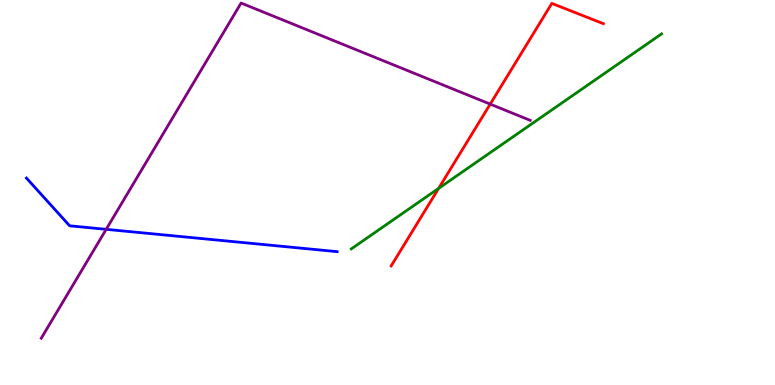[{'lines': ['blue', 'red'], 'intersections': []}, {'lines': ['green', 'red'], 'intersections': [{'x': 5.66, 'y': 5.11}]}, {'lines': ['purple', 'red'], 'intersections': [{'x': 6.33, 'y': 7.3}]}, {'lines': ['blue', 'green'], 'intersections': []}, {'lines': ['blue', 'purple'], 'intersections': [{'x': 1.37, 'y': 4.04}]}, {'lines': ['green', 'purple'], 'intersections': []}]